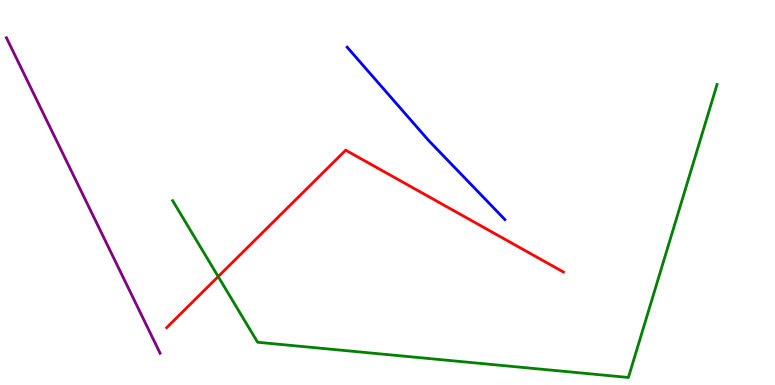[{'lines': ['blue', 'red'], 'intersections': []}, {'lines': ['green', 'red'], 'intersections': [{'x': 2.82, 'y': 2.82}]}, {'lines': ['purple', 'red'], 'intersections': []}, {'lines': ['blue', 'green'], 'intersections': []}, {'lines': ['blue', 'purple'], 'intersections': []}, {'lines': ['green', 'purple'], 'intersections': []}]